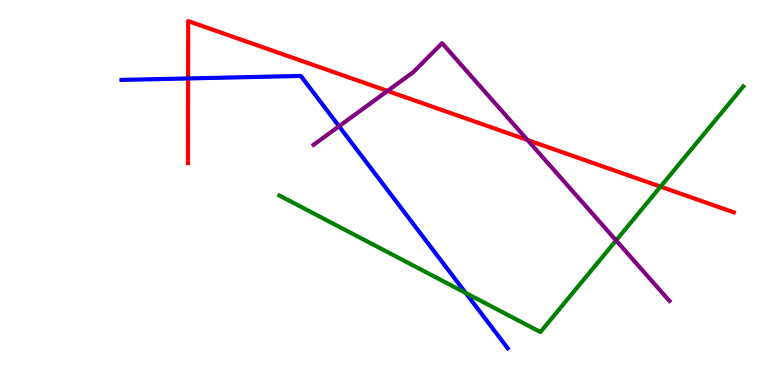[{'lines': ['blue', 'red'], 'intersections': [{'x': 2.43, 'y': 7.96}]}, {'lines': ['green', 'red'], 'intersections': [{'x': 8.52, 'y': 5.15}]}, {'lines': ['purple', 'red'], 'intersections': [{'x': 5.0, 'y': 7.64}, {'x': 6.81, 'y': 6.36}]}, {'lines': ['blue', 'green'], 'intersections': [{'x': 6.01, 'y': 2.39}]}, {'lines': ['blue', 'purple'], 'intersections': [{'x': 4.37, 'y': 6.72}]}, {'lines': ['green', 'purple'], 'intersections': [{'x': 7.95, 'y': 3.75}]}]